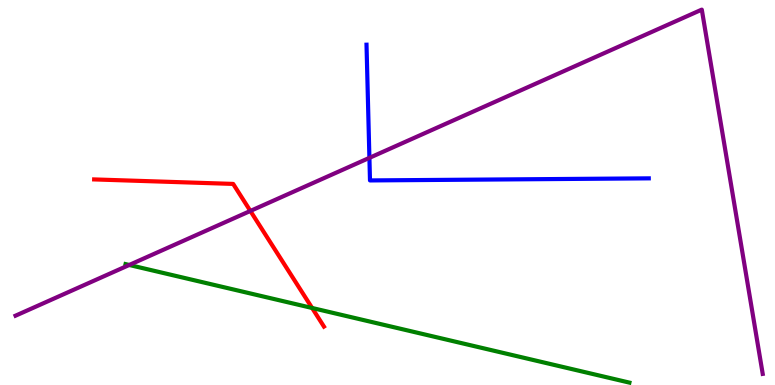[{'lines': ['blue', 'red'], 'intersections': []}, {'lines': ['green', 'red'], 'intersections': [{'x': 4.03, 'y': 2.0}]}, {'lines': ['purple', 'red'], 'intersections': [{'x': 3.23, 'y': 4.52}]}, {'lines': ['blue', 'green'], 'intersections': []}, {'lines': ['blue', 'purple'], 'intersections': [{'x': 4.77, 'y': 5.9}]}, {'lines': ['green', 'purple'], 'intersections': [{'x': 1.67, 'y': 3.12}]}]